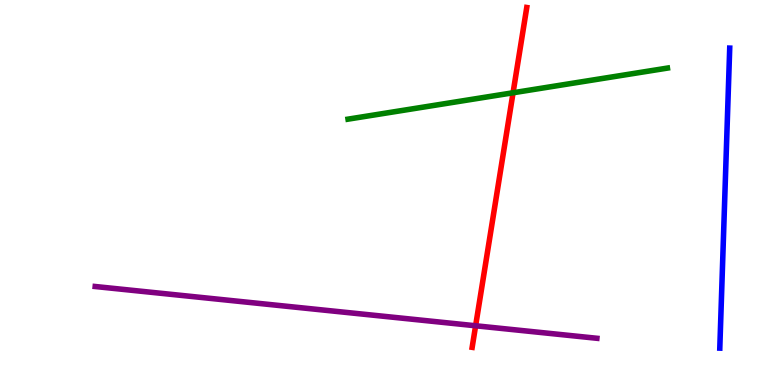[{'lines': ['blue', 'red'], 'intersections': []}, {'lines': ['green', 'red'], 'intersections': [{'x': 6.62, 'y': 7.59}]}, {'lines': ['purple', 'red'], 'intersections': [{'x': 6.14, 'y': 1.54}]}, {'lines': ['blue', 'green'], 'intersections': []}, {'lines': ['blue', 'purple'], 'intersections': []}, {'lines': ['green', 'purple'], 'intersections': []}]